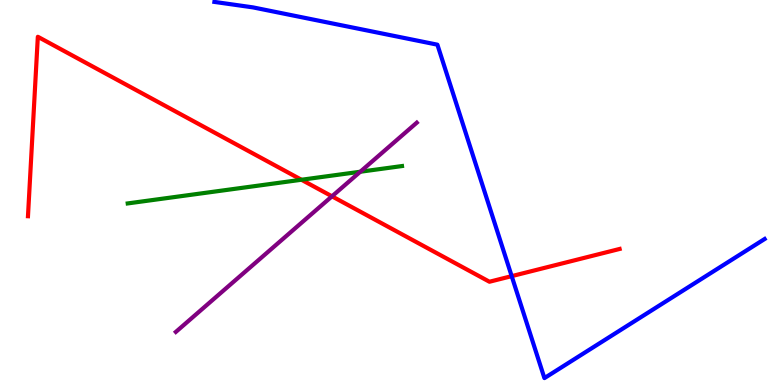[{'lines': ['blue', 'red'], 'intersections': [{'x': 6.6, 'y': 2.83}]}, {'lines': ['green', 'red'], 'intersections': [{'x': 3.89, 'y': 5.33}]}, {'lines': ['purple', 'red'], 'intersections': [{'x': 4.28, 'y': 4.9}]}, {'lines': ['blue', 'green'], 'intersections': []}, {'lines': ['blue', 'purple'], 'intersections': []}, {'lines': ['green', 'purple'], 'intersections': [{'x': 4.65, 'y': 5.54}]}]